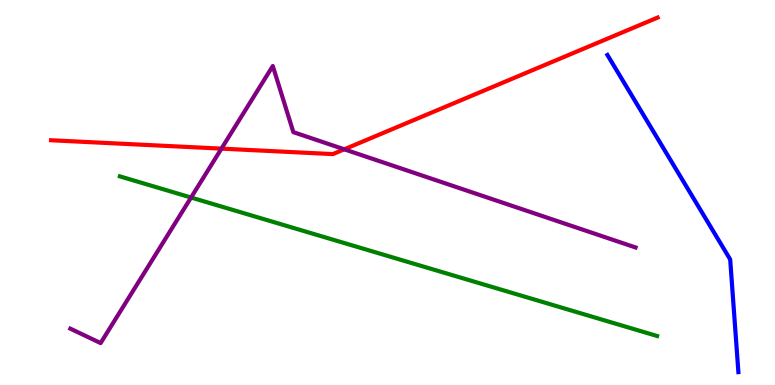[{'lines': ['blue', 'red'], 'intersections': []}, {'lines': ['green', 'red'], 'intersections': []}, {'lines': ['purple', 'red'], 'intersections': [{'x': 2.86, 'y': 6.14}, {'x': 4.44, 'y': 6.12}]}, {'lines': ['blue', 'green'], 'intersections': []}, {'lines': ['blue', 'purple'], 'intersections': []}, {'lines': ['green', 'purple'], 'intersections': [{'x': 2.47, 'y': 4.87}]}]